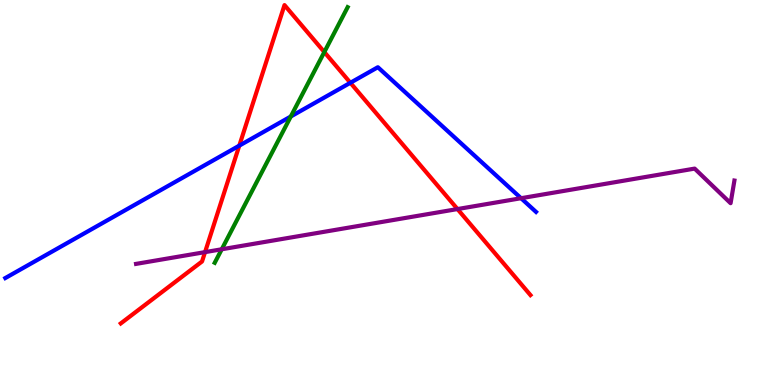[{'lines': ['blue', 'red'], 'intersections': [{'x': 3.09, 'y': 6.22}, {'x': 4.52, 'y': 7.85}]}, {'lines': ['green', 'red'], 'intersections': [{'x': 4.18, 'y': 8.65}]}, {'lines': ['purple', 'red'], 'intersections': [{'x': 2.65, 'y': 3.45}, {'x': 5.9, 'y': 4.57}]}, {'lines': ['blue', 'green'], 'intersections': [{'x': 3.75, 'y': 6.97}]}, {'lines': ['blue', 'purple'], 'intersections': [{'x': 6.72, 'y': 4.85}]}, {'lines': ['green', 'purple'], 'intersections': [{'x': 2.86, 'y': 3.53}]}]